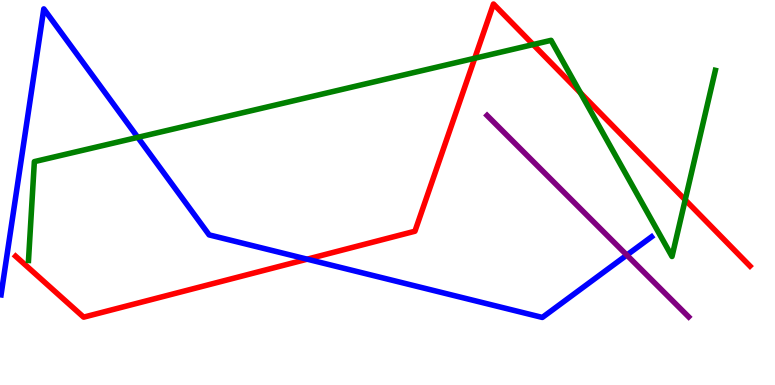[{'lines': ['blue', 'red'], 'intersections': [{'x': 3.96, 'y': 3.27}]}, {'lines': ['green', 'red'], 'intersections': [{'x': 6.13, 'y': 8.49}, {'x': 6.88, 'y': 8.84}, {'x': 7.49, 'y': 7.59}, {'x': 8.84, 'y': 4.81}]}, {'lines': ['purple', 'red'], 'intersections': []}, {'lines': ['blue', 'green'], 'intersections': [{'x': 1.78, 'y': 6.43}]}, {'lines': ['blue', 'purple'], 'intersections': [{'x': 8.09, 'y': 3.37}]}, {'lines': ['green', 'purple'], 'intersections': []}]